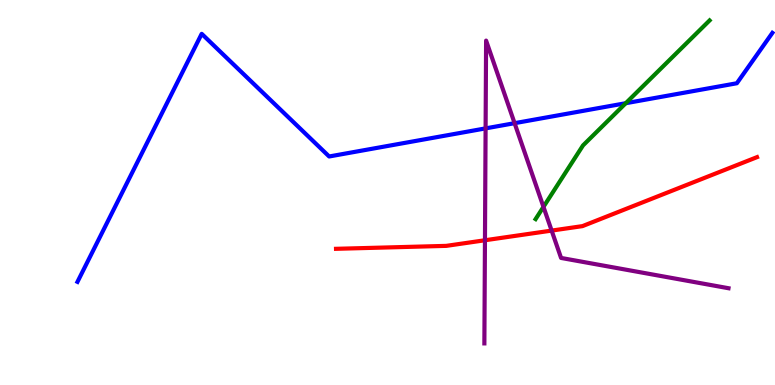[{'lines': ['blue', 'red'], 'intersections': []}, {'lines': ['green', 'red'], 'intersections': []}, {'lines': ['purple', 'red'], 'intersections': [{'x': 6.26, 'y': 3.76}, {'x': 7.12, 'y': 4.01}]}, {'lines': ['blue', 'green'], 'intersections': [{'x': 8.07, 'y': 7.32}]}, {'lines': ['blue', 'purple'], 'intersections': [{'x': 6.27, 'y': 6.67}, {'x': 6.64, 'y': 6.8}]}, {'lines': ['green', 'purple'], 'intersections': [{'x': 7.01, 'y': 4.63}]}]